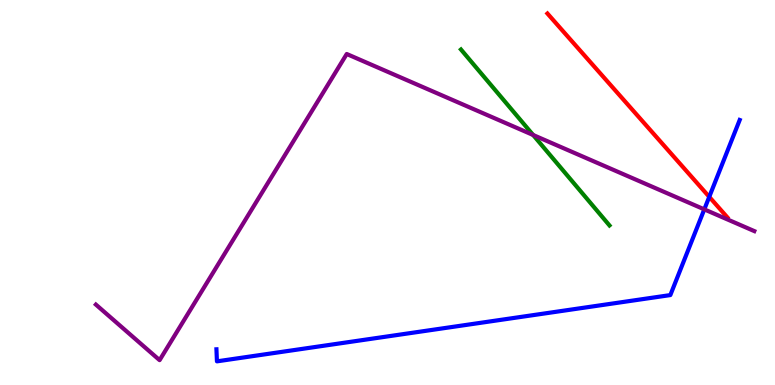[{'lines': ['blue', 'red'], 'intersections': [{'x': 9.15, 'y': 4.89}]}, {'lines': ['green', 'red'], 'intersections': []}, {'lines': ['purple', 'red'], 'intersections': []}, {'lines': ['blue', 'green'], 'intersections': []}, {'lines': ['blue', 'purple'], 'intersections': [{'x': 9.09, 'y': 4.56}]}, {'lines': ['green', 'purple'], 'intersections': [{'x': 6.88, 'y': 6.49}]}]